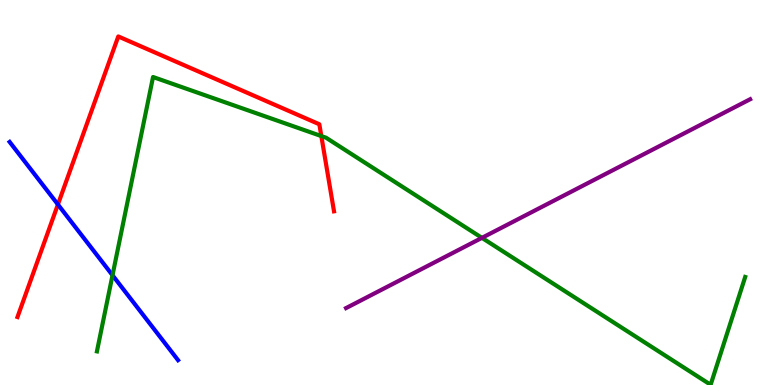[{'lines': ['blue', 'red'], 'intersections': [{'x': 0.747, 'y': 4.69}]}, {'lines': ['green', 'red'], 'intersections': [{'x': 4.15, 'y': 6.47}]}, {'lines': ['purple', 'red'], 'intersections': []}, {'lines': ['blue', 'green'], 'intersections': [{'x': 1.45, 'y': 2.85}]}, {'lines': ['blue', 'purple'], 'intersections': []}, {'lines': ['green', 'purple'], 'intersections': [{'x': 6.22, 'y': 3.82}]}]